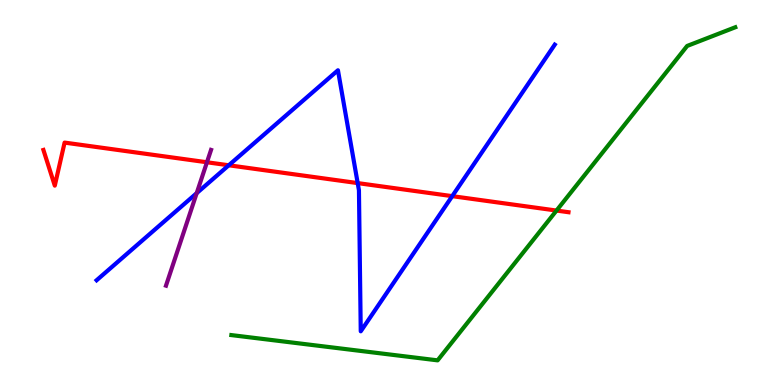[{'lines': ['blue', 'red'], 'intersections': [{'x': 2.95, 'y': 5.71}, {'x': 4.62, 'y': 5.24}, {'x': 5.84, 'y': 4.91}]}, {'lines': ['green', 'red'], 'intersections': [{'x': 7.18, 'y': 4.53}]}, {'lines': ['purple', 'red'], 'intersections': [{'x': 2.67, 'y': 5.79}]}, {'lines': ['blue', 'green'], 'intersections': []}, {'lines': ['blue', 'purple'], 'intersections': [{'x': 2.54, 'y': 4.98}]}, {'lines': ['green', 'purple'], 'intersections': []}]